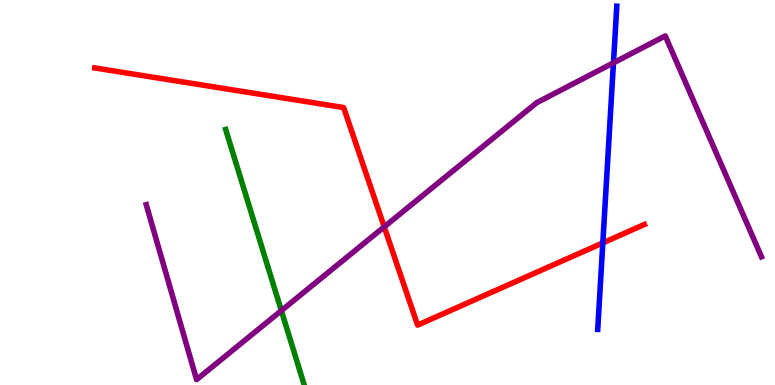[{'lines': ['blue', 'red'], 'intersections': [{'x': 7.78, 'y': 3.69}]}, {'lines': ['green', 'red'], 'intersections': []}, {'lines': ['purple', 'red'], 'intersections': [{'x': 4.96, 'y': 4.11}]}, {'lines': ['blue', 'green'], 'intersections': []}, {'lines': ['blue', 'purple'], 'intersections': [{'x': 7.92, 'y': 8.37}]}, {'lines': ['green', 'purple'], 'intersections': [{'x': 3.63, 'y': 1.93}]}]